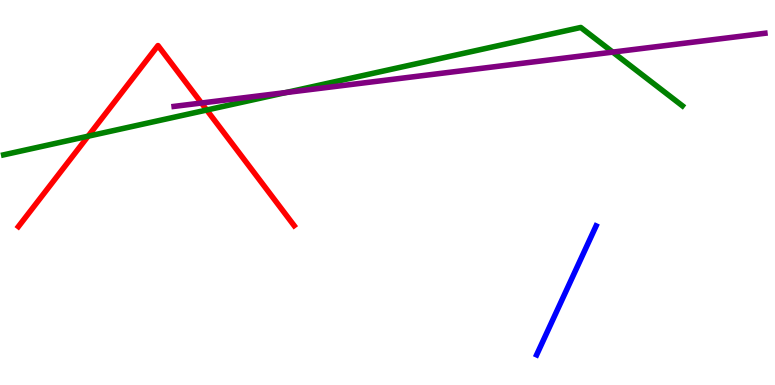[{'lines': ['blue', 'red'], 'intersections': []}, {'lines': ['green', 'red'], 'intersections': [{'x': 1.14, 'y': 6.46}, {'x': 2.67, 'y': 7.14}]}, {'lines': ['purple', 'red'], 'intersections': [{'x': 2.6, 'y': 7.32}]}, {'lines': ['blue', 'green'], 'intersections': []}, {'lines': ['blue', 'purple'], 'intersections': []}, {'lines': ['green', 'purple'], 'intersections': [{'x': 3.69, 'y': 7.6}, {'x': 7.91, 'y': 8.65}]}]